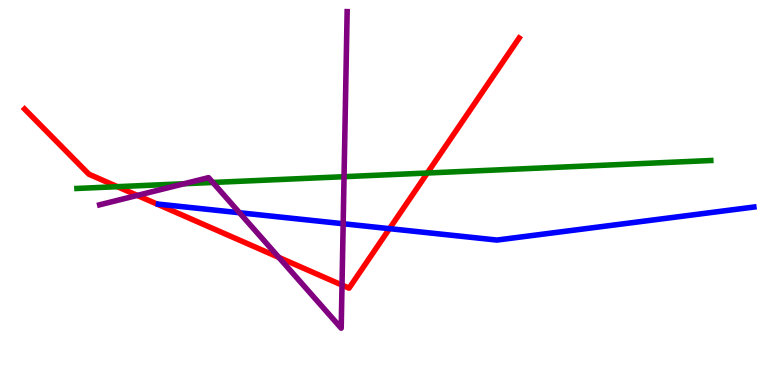[{'lines': ['blue', 'red'], 'intersections': [{'x': 5.03, 'y': 4.06}]}, {'lines': ['green', 'red'], 'intersections': [{'x': 1.51, 'y': 5.15}, {'x': 5.51, 'y': 5.51}]}, {'lines': ['purple', 'red'], 'intersections': [{'x': 1.77, 'y': 4.92}, {'x': 3.6, 'y': 3.31}, {'x': 4.41, 'y': 2.6}]}, {'lines': ['blue', 'green'], 'intersections': []}, {'lines': ['blue', 'purple'], 'intersections': [{'x': 3.09, 'y': 4.47}, {'x': 4.43, 'y': 4.19}]}, {'lines': ['green', 'purple'], 'intersections': [{'x': 2.38, 'y': 5.23}, {'x': 2.75, 'y': 5.26}, {'x': 4.44, 'y': 5.41}]}]